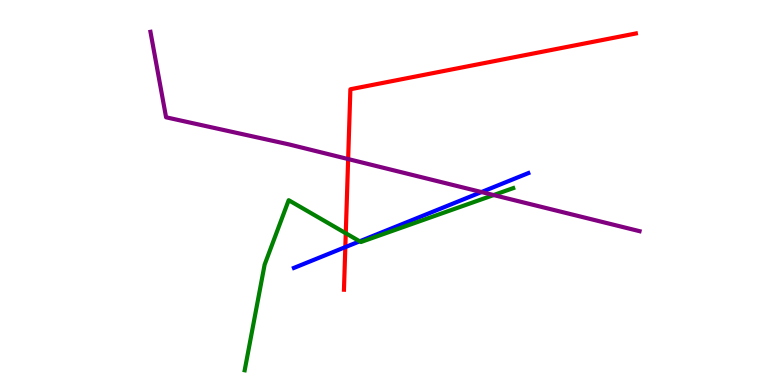[{'lines': ['blue', 'red'], 'intersections': [{'x': 4.46, 'y': 3.58}]}, {'lines': ['green', 'red'], 'intersections': [{'x': 4.46, 'y': 3.94}]}, {'lines': ['purple', 'red'], 'intersections': [{'x': 4.49, 'y': 5.87}]}, {'lines': ['blue', 'green'], 'intersections': [{'x': 4.64, 'y': 3.73}]}, {'lines': ['blue', 'purple'], 'intersections': [{'x': 6.21, 'y': 5.01}]}, {'lines': ['green', 'purple'], 'intersections': [{'x': 6.37, 'y': 4.93}]}]